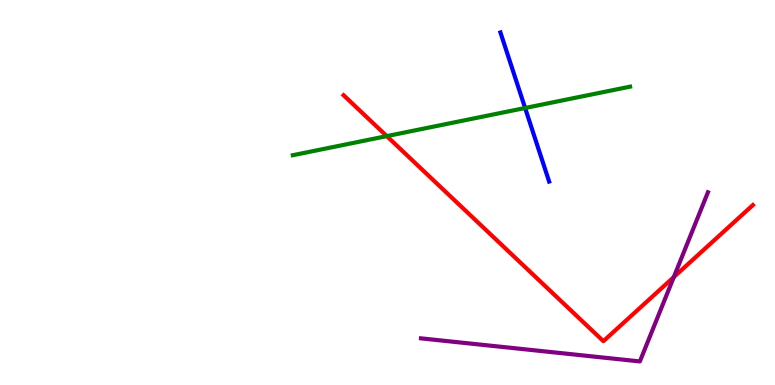[{'lines': ['blue', 'red'], 'intersections': []}, {'lines': ['green', 'red'], 'intersections': [{'x': 4.99, 'y': 6.46}]}, {'lines': ['purple', 'red'], 'intersections': [{'x': 8.69, 'y': 2.8}]}, {'lines': ['blue', 'green'], 'intersections': [{'x': 6.78, 'y': 7.19}]}, {'lines': ['blue', 'purple'], 'intersections': []}, {'lines': ['green', 'purple'], 'intersections': []}]